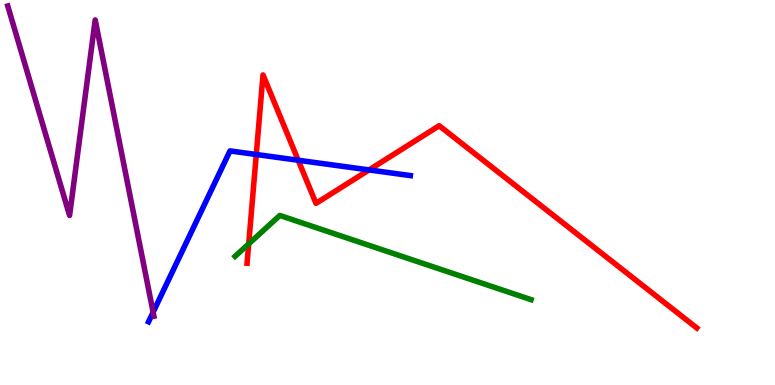[{'lines': ['blue', 'red'], 'intersections': [{'x': 3.31, 'y': 5.99}, {'x': 3.85, 'y': 5.84}, {'x': 4.76, 'y': 5.59}]}, {'lines': ['green', 'red'], 'intersections': [{'x': 3.21, 'y': 3.67}]}, {'lines': ['purple', 'red'], 'intersections': []}, {'lines': ['blue', 'green'], 'intersections': []}, {'lines': ['blue', 'purple'], 'intersections': [{'x': 1.98, 'y': 1.89}]}, {'lines': ['green', 'purple'], 'intersections': []}]